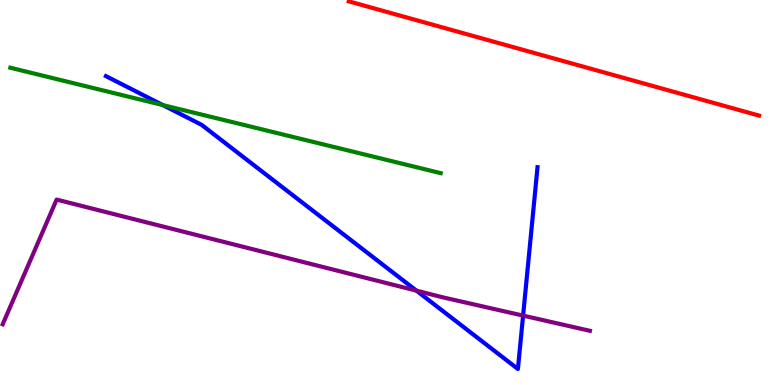[{'lines': ['blue', 'red'], 'intersections': []}, {'lines': ['green', 'red'], 'intersections': []}, {'lines': ['purple', 'red'], 'intersections': []}, {'lines': ['blue', 'green'], 'intersections': [{'x': 2.1, 'y': 7.27}]}, {'lines': ['blue', 'purple'], 'intersections': [{'x': 5.37, 'y': 2.45}, {'x': 6.75, 'y': 1.8}]}, {'lines': ['green', 'purple'], 'intersections': []}]